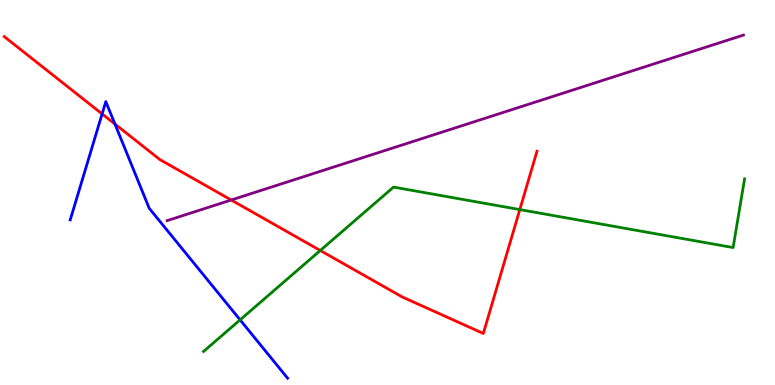[{'lines': ['blue', 'red'], 'intersections': [{'x': 1.32, 'y': 7.04}, {'x': 1.48, 'y': 6.78}]}, {'lines': ['green', 'red'], 'intersections': [{'x': 4.13, 'y': 3.49}, {'x': 6.71, 'y': 4.56}]}, {'lines': ['purple', 'red'], 'intersections': [{'x': 2.98, 'y': 4.8}]}, {'lines': ['blue', 'green'], 'intersections': [{'x': 3.1, 'y': 1.69}]}, {'lines': ['blue', 'purple'], 'intersections': []}, {'lines': ['green', 'purple'], 'intersections': []}]